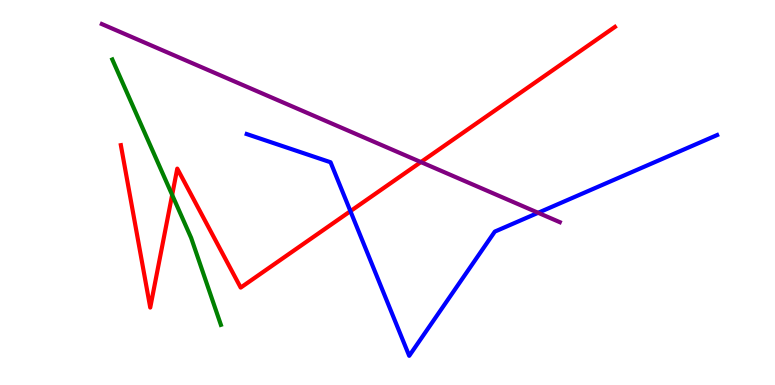[{'lines': ['blue', 'red'], 'intersections': [{'x': 4.52, 'y': 4.52}]}, {'lines': ['green', 'red'], 'intersections': [{'x': 2.22, 'y': 4.94}]}, {'lines': ['purple', 'red'], 'intersections': [{'x': 5.43, 'y': 5.79}]}, {'lines': ['blue', 'green'], 'intersections': []}, {'lines': ['blue', 'purple'], 'intersections': [{'x': 6.94, 'y': 4.47}]}, {'lines': ['green', 'purple'], 'intersections': []}]